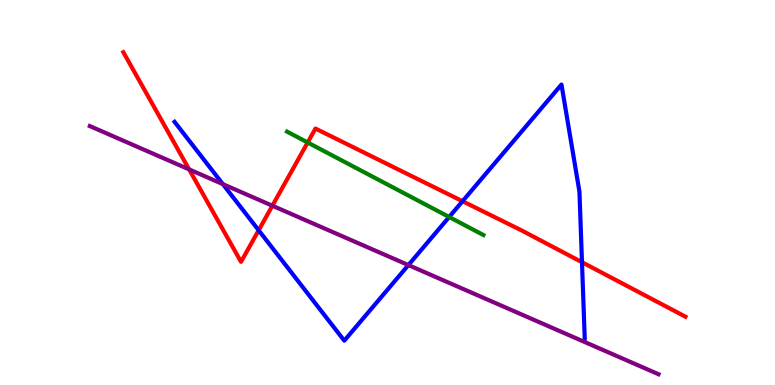[{'lines': ['blue', 'red'], 'intersections': [{'x': 3.34, 'y': 4.02}, {'x': 5.97, 'y': 4.77}, {'x': 7.51, 'y': 3.19}]}, {'lines': ['green', 'red'], 'intersections': [{'x': 3.97, 'y': 6.3}]}, {'lines': ['purple', 'red'], 'intersections': [{'x': 2.44, 'y': 5.6}, {'x': 3.51, 'y': 4.66}]}, {'lines': ['blue', 'green'], 'intersections': [{'x': 5.8, 'y': 4.36}]}, {'lines': ['blue', 'purple'], 'intersections': [{'x': 2.88, 'y': 5.22}, {'x': 5.27, 'y': 3.11}]}, {'lines': ['green', 'purple'], 'intersections': []}]